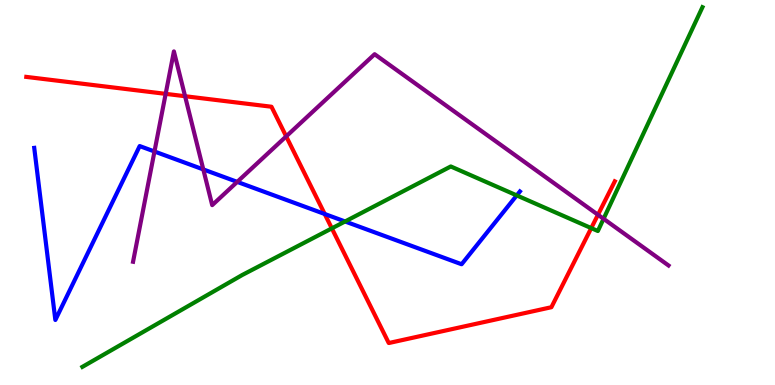[{'lines': ['blue', 'red'], 'intersections': [{'x': 4.19, 'y': 4.44}]}, {'lines': ['green', 'red'], 'intersections': [{'x': 4.28, 'y': 4.07}, {'x': 7.63, 'y': 4.08}]}, {'lines': ['purple', 'red'], 'intersections': [{'x': 2.14, 'y': 7.56}, {'x': 2.39, 'y': 7.5}, {'x': 3.69, 'y': 6.46}, {'x': 7.72, 'y': 4.42}]}, {'lines': ['blue', 'green'], 'intersections': [{'x': 4.45, 'y': 4.25}, {'x': 6.67, 'y': 4.92}]}, {'lines': ['blue', 'purple'], 'intersections': [{'x': 1.99, 'y': 6.07}, {'x': 2.62, 'y': 5.6}, {'x': 3.06, 'y': 5.28}]}, {'lines': ['green', 'purple'], 'intersections': [{'x': 7.79, 'y': 4.32}]}]